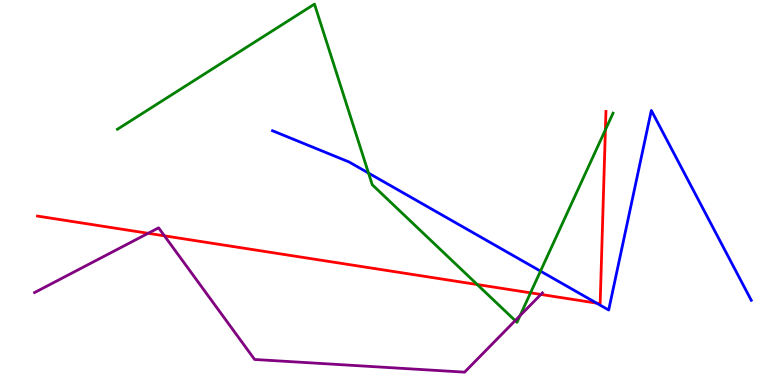[{'lines': ['blue', 'red'], 'intersections': [{'x': 7.7, 'y': 2.13}]}, {'lines': ['green', 'red'], 'intersections': [{'x': 6.16, 'y': 2.61}, {'x': 6.85, 'y': 2.39}, {'x': 7.81, 'y': 6.63}]}, {'lines': ['purple', 'red'], 'intersections': [{'x': 1.91, 'y': 3.94}, {'x': 2.12, 'y': 3.87}, {'x': 6.98, 'y': 2.35}]}, {'lines': ['blue', 'green'], 'intersections': [{'x': 4.76, 'y': 5.5}, {'x': 6.97, 'y': 2.96}]}, {'lines': ['blue', 'purple'], 'intersections': []}, {'lines': ['green', 'purple'], 'intersections': [{'x': 6.65, 'y': 1.67}, {'x': 6.71, 'y': 1.8}]}]